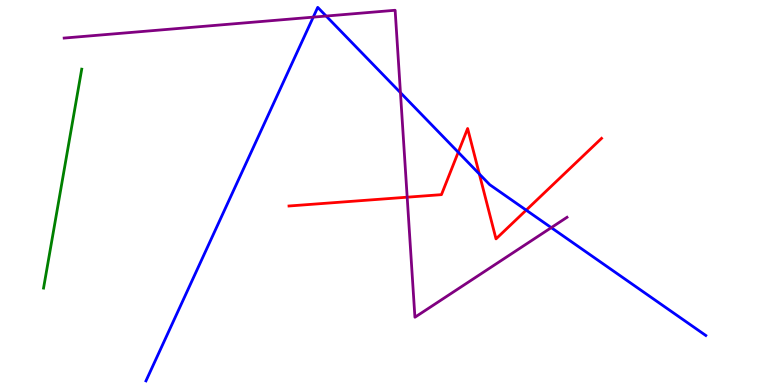[{'lines': ['blue', 'red'], 'intersections': [{'x': 5.91, 'y': 6.05}, {'x': 6.18, 'y': 5.48}, {'x': 6.79, 'y': 4.54}]}, {'lines': ['green', 'red'], 'intersections': []}, {'lines': ['purple', 'red'], 'intersections': [{'x': 5.25, 'y': 4.88}]}, {'lines': ['blue', 'green'], 'intersections': []}, {'lines': ['blue', 'purple'], 'intersections': [{'x': 4.04, 'y': 9.55}, {'x': 4.21, 'y': 9.58}, {'x': 5.17, 'y': 7.59}, {'x': 7.11, 'y': 4.09}]}, {'lines': ['green', 'purple'], 'intersections': []}]